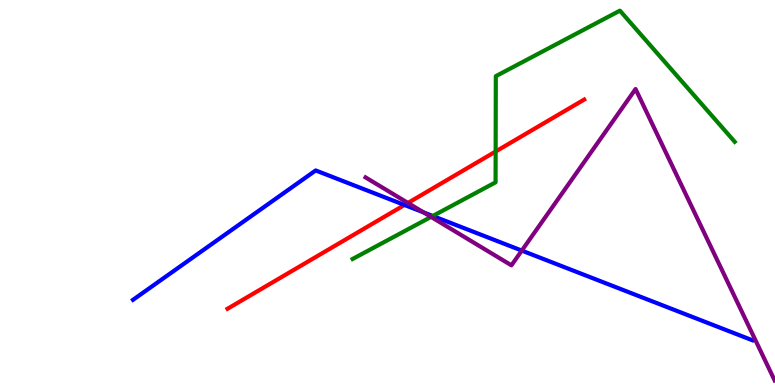[{'lines': ['blue', 'red'], 'intersections': [{'x': 5.22, 'y': 4.68}]}, {'lines': ['green', 'red'], 'intersections': [{'x': 6.4, 'y': 6.06}]}, {'lines': ['purple', 'red'], 'intersections': [{'x': 5.26, 'y': 4.73}]}, {'lines': ['blue', 'green'], 'intersections': [{'x': 5.58, 'y': 4.39}]}, {'lines': ['blue', 'purple'], 'intersections': [{'x': 5.47, 'y': 4.48}, {'x': 6.73, 'y': 3.49}]}, {'lines': ['green', 'purple'], 'intersections': [{'x': 5.56, 'y': 4.37}]}]